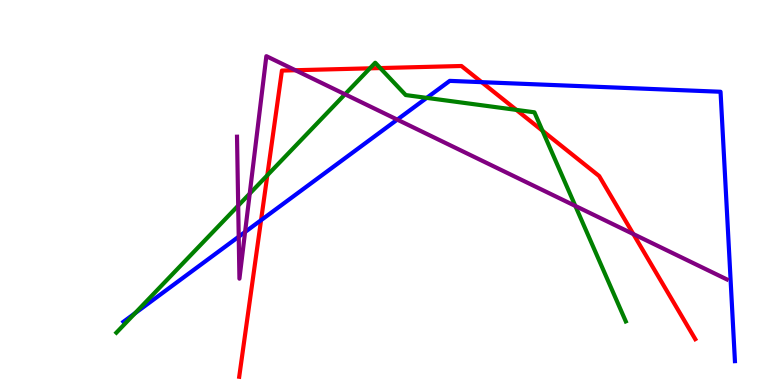[{'lines': ['blue', 'red'], 'intersections': [{'x': 3.37, 'y': 4.28}, {'x': 6.22, 'y': 7.87}]}, {'lines': ['green', 'red'], 'intersections': [{'x': 3.45, 'y': 5.45}, {'x': 4.77, 'y': 8.23}, {'x': 4.91, 'y': 8.23}, {'x': 6.66, 'y': 7.15}, {'x': 7.0, 'y': 6.6}]}, {'lines': ['purple', 'red'], 'intersections': [{'x': 3.81, 'y': 8.18}, {'x': 8.17, 'y': 3.92}]}, {'lines': ['blue', 'green'], 'intersections': [{'x': 1.74, 'y': 1.86}, {'x': 5.51, 'y': 7.46}]}, {'lines': ['blue', 'purple'], 'intersections': [{'x': 3.08, 'y': 3.85}, {'x': 3.16, 'y': 3.97}, {'x': 5.13, 'y': 6.89}]}, {'lines': ['green', 'purple'], 'intersections': [{'x': 3.07, 'y': 4.66}, {'x': 3.22, 'y': 4.97}, {'x': 4.45, 'y': 7.55}, {'x': 7.42, 'y': 4.65}]}]